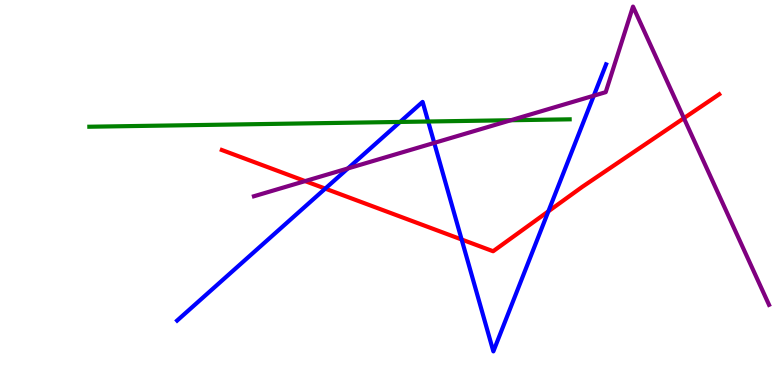[{'lines': ['blue', 'red'], 'intersections': [{'x': 4.2, 'y': 5.1}, {'x': 5.96, 'y': 3.78}, {'x': 7.08, 'y': 4.51}]}, {'lines': ['green', 'red'], 'intersections': []}, {'lines': ['purple', 'red'], 'intersections': [{'x': 3.94, 'y': 5.3}, {'x': 8.82, 'y': 6.93}]}, {'lines': ['blue', 'green'], 'intersections': [{'x': 5.16, 'y': 6.83}, {'x': 5.52, 'y': 6.84}]}, {'lines': ['blue', 'purple'], 'intersections': [{'x': 4.49, 'y': 5.62}, {'x': 5.6, 'y': 6.29}, {'x': 7.66, 'y': 7.51}]}, {'lines': ['green', 'purple'], 'intersections': [{'x': 6.59, 'y': 6.88}]}]